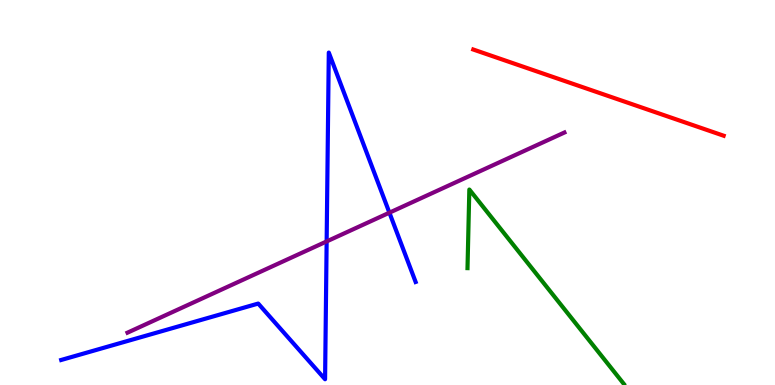[{'lines': ['blue', 'red'], 'intersections': []}, {'lines': ['green', 'red'], 'intersections': []}, {'lines': ['purple', 'red'], 'intersections': []}, {'lines': ['blue', 'green'], 'intersections': []}, {'lines': ['blue', 'purple'], 'intersections': [{'x': 4.21, 'y': 3.73}, {'x': 5.02, 'y': 4.48}]}, {'lines': ['green', 'purple'], 'intersections': []}]